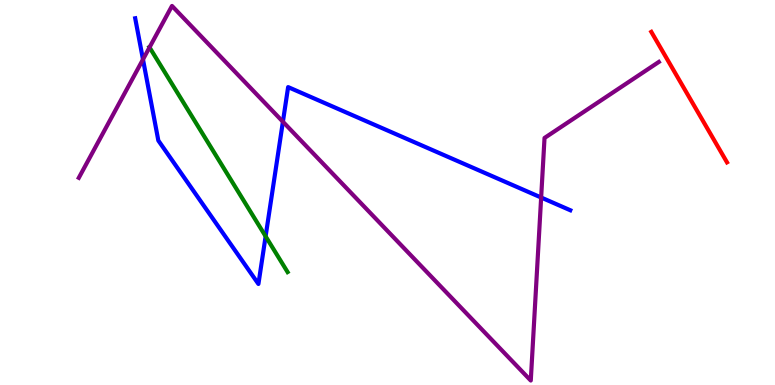[{'lines': ['blue', 'red'], 'intersections': []}, {'lines': ['green', 'red'], 'intersections': []}, {'lines': ['purple', 'red'], 'intersections': []}, {'lines': ['blue', 'green'], 'intersections': [{'x': 3.43, 'y': 3.86}]}, {'lines': ['blue', 'purple'], 'intersections': [{'x': 1.85, 'y': 8.46}, {'x': 3.65, 'y': 6.84}, {'x': 6.98, 'y': 4.87}]}, {'lines': ['green', 'purple'], 'intersections': [{'x': 1.93, 'y': 8.77}]}]